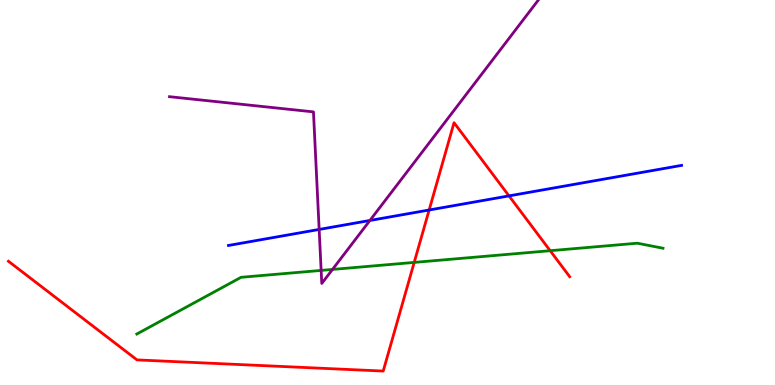[{'lines': ['blue', 'red'], 'intersections': [{'x': 5.54, 'y': 4.55}, {'x': 6.57, 'y': 4.91}]}, {'lines': ['green', 'red'], 'intersections': [{'x': 5.34, 'y': 3.18}, {'x': 7.1, 'y': 3.49}]}, {'lines': ['purple', 'red'], 'intersections': []}, {'lines': ['blue', 'green'], 'intersections': []}, {'lines': ['blue', 'purple'], 'intersections': [{'x': 4.12, 'y': 4.04}, {'x': 4.77, 'y': 4.27}]}, {'lines': ['green', 'purple'], 'intersections': [{'x': 4.14, 'y': 2.98}, {'x': 4.29, 'y': 3.0}]}]